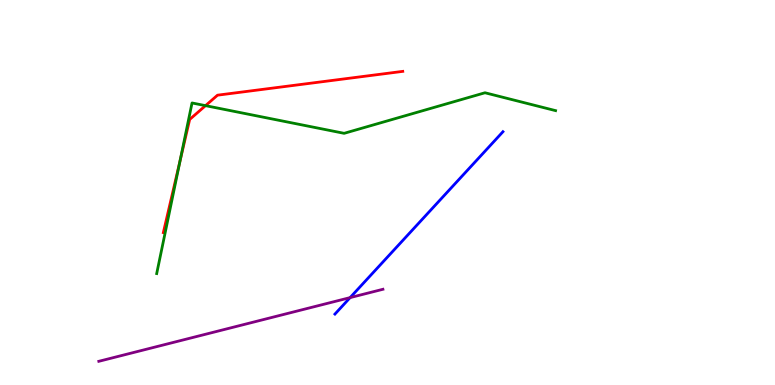[{'lines': ['blue', 'red'], 'intersections': []}, {'lines': ['green', 'red'], 'intersections': [{'x': 2.32, 'y': 5.82}, {'x': 2.65, 'y': 7.26}]}, {'lines': ['purple', 'red'], 'intersections': []}, {'lines': ['blue', 'green'], 'intersections': []}, {'lines': ['blue', 'purple'], 'intersections': [{'x': 4.52, 'y': 2.27}]}, {'lines': ['green', 'purple'], 'intersections': []}]